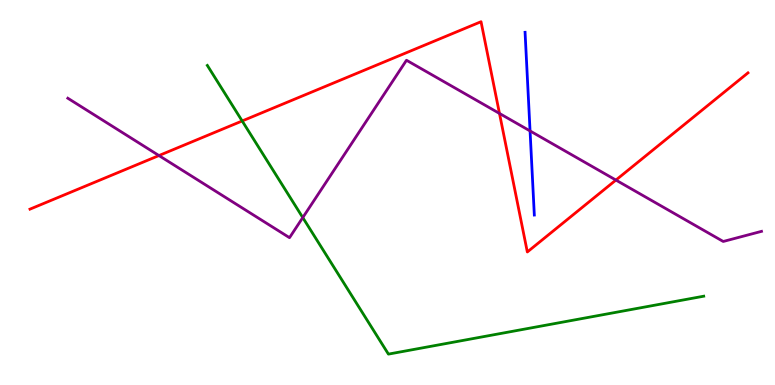[{'lines': ['blue', 'red'], 'intersections': []}, {'lines': ['green', 'red'], 'intersections': [{'x': 3.12, 'y': 6.86}]}, {'lines': ['purple', 'red'], 'intersections': [{'x': 2.05, 'y': 5.96}, {'x': 6.44, 'y': 7.05}, {'x': 7.95, 'y': 5.32}]}, {'lines': ['blue', 'green'], 'intersections': []}, {'lines': ['blue', 'purple'], 'intersections': [{'x': 6.84, 'y': 6.6}]}, {'lines': ['green', 'purple'], 'intersections': [{'x': 3.91, 'y': 4.35}]}]